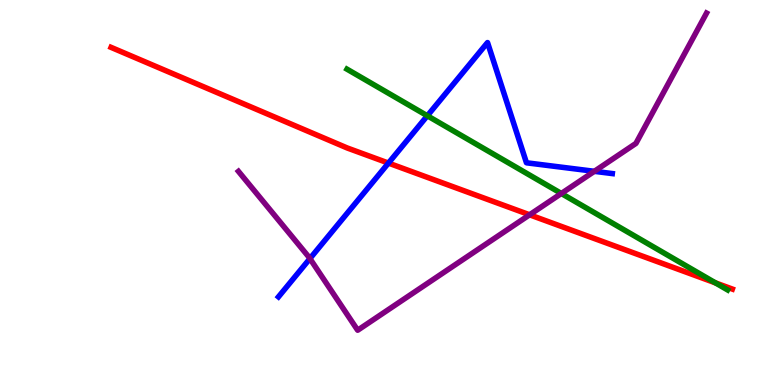[{'lines': ['blue', 'red'], 'intersections': [{'x': 5.01, 'y': 5.76}]}, {'lines': ['green', 'red'], 'intersections': [{'x': 9.23, 'y': 2.65}]}, {'lines': ['purple', 'red'], 'intersections': [{'x': 6.83, 'y': 4.42}]}, {'lines': ['blue', 'green'], 'intersections': [{'x': 5.51, 'y': 6.99}]}, {'lines': ['blue', 'purple'], 'intersections': [{'x': 4.0, 'y': 3.28}, {'x': 7.67, 'y': 5.55}]}, {'lines': ['green', 'purple'], 'intersections': [{'x': 7.24, 'y': 4.97}]}]